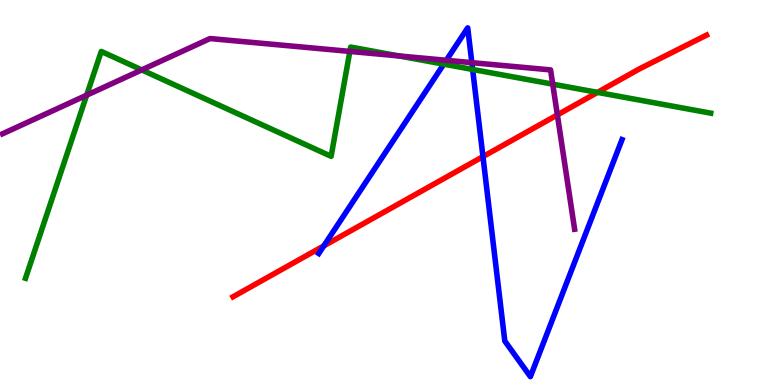[{'lines': ['blue', 'red'], 'intersections': [{'x': 4.18, 'y': 3.61}, {'x': 6.23, 'y': 5.93}]}, {'lines': ['green', 'red'], 'intersections': [{'x': 7.71, 'y': 7.6}]}, {'lines': ['purple', 'red'], 'intersections': [{'x': 7.19, 'y': 7.02}]}, {'lines': ['blue', 'green'], 'intersections': [{'x': 5.73, 'y': 8.33}, {'x': 6.1, 'y': 8.2}]}, {'lines': ['blue', 'purple'], 'intersections': [{'x': 5.76, 'y': 8.43}, {'x': 6.09, 'y': 8.37}]}, {'lines': ['green', 'purple'], 'intersections': [{'x': 1.12, 'y': 7.53}, {'x': 1.83, 'y': 8.18}, {'x': 4.51, 'y': 8.66}, {'x': 5.15, 'y': 8.55}, {'x': 7.13, 'y': 7.81}]}]